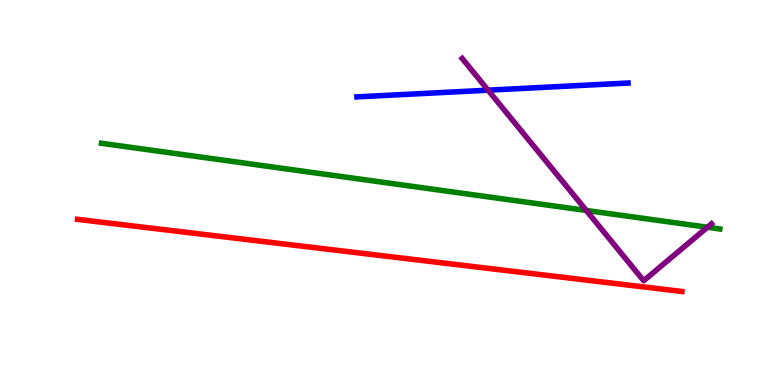[{'lines': ['blue', 'red'], 'intersections': []}, {'lines': ['green', 'red'], 'intersections': []}, {'lines': ['purple', 'red'], 'intersections': []}, {'lines': ['blue', 'green'], 'intersections': []}, {'lines': ['blue', 'purple'], 'intersections': [{'x': 6.3, 'y': 7.66}]}, {'lines': ['green', 'purple'], 'intersections': [{'x': 7.56, 'y': 4.53}, {'x': 9.13, 'y': 4.1}]}]